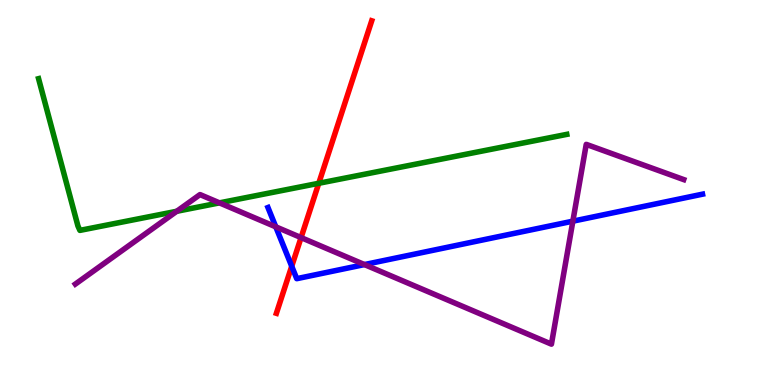[{'lines': ['blue', 'red'], 'intersections': [{'x': 3.76, 'y': 3.08}]}, {'lines': ['green', 'red'], 'intersections': [{'x': 4.11, 'y': 5.24}]}, {'lines': ['purple', 'red'], 'intersections': [{'x': 3.88, 'y': 3.83}]}, {'lines': ['blue', 'green'], 'intersections': []}, {'lines': ['blue', 'purple'], 'intersections': [{'x': 3.56, 'y': 4.11}, {'x': 4.7, 'y': 3.13}, {'x': 7.39, 'y': 4.26}]}, {'lines': ['green', 'purple'], 'intersections': [{'x': 2.28, 'y': 4.51}, {'x': 2.83, 'y': 4.73}]}]